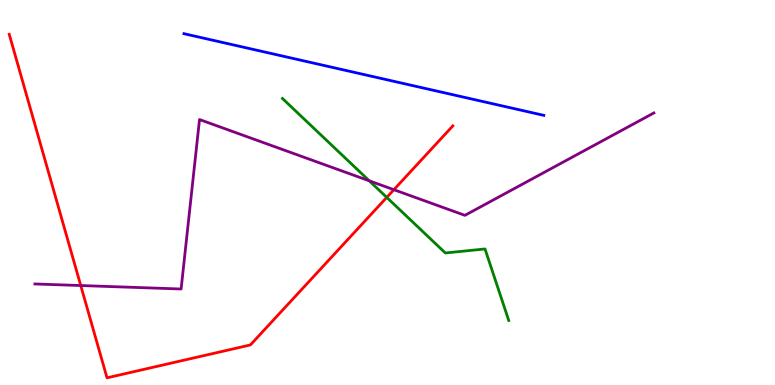[{'lines': ['blue', 'red'], 'intersections': []}, {'lines': ['green', 'red'], 'intersections': [{'x': 4.99, 'y': 4.87}]}, {'lines': ['purple', 'red'], 'intersections': [{'x': 1.04, 'y': 2.58}, {'x': 5.08, 'y': 5.07}]}, {'lines': ['blue', 'green'], 'intersections': []}, {'lines': ['blue', 'purple'], 'intersections': []}, {'lines': ['green', 'purple'], 'intersections': [{'x': 4.76, 'y': 5.3}]}]